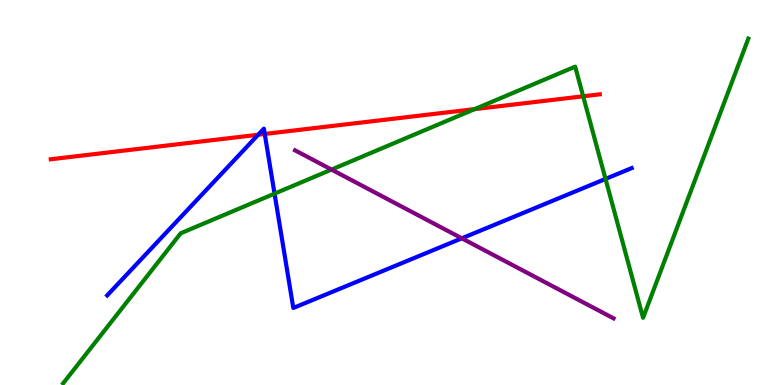[{'lines': ['blue', 'red'], 'intersections': [{'x': 3.33, 'y': 6.5}, {'x': 3.42, 'y': 6.52}]}, {'lines': ['green', 'red'], 'intersections': [{'x': 6.12, 'y': 7.17}, {'x': 7.52, 'y': 7.5}]}, {'lines': ['purple', 'red'], 'intersections': []}, {'lines': ['blue', 'green'], 'intersections': [{'x': 3.54, 'y': 4.97}, {'x': 7.81, 'y': 5.35}]}, {'lines': ['blue', 'purple'], 'intersections': [{'x': 5.96, 'y': 3.81}]}, {'lines': ['green', 'purple'], 'intersections': [{'x': 4.28, 'y': 5.6}]}]